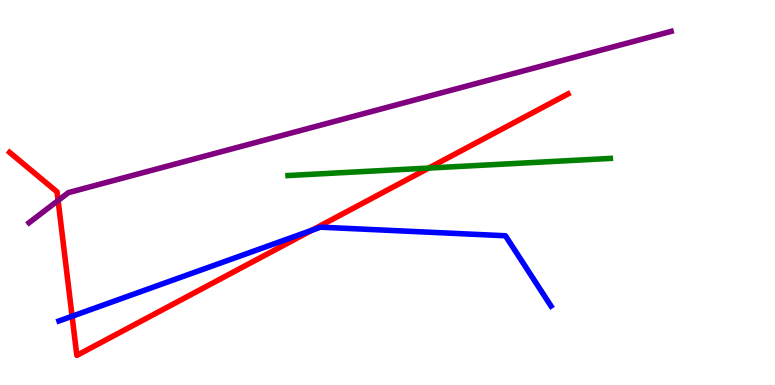[{'lines': ['blue', 'red'], 'intersections': [{'x': 0.93, 'y': 1.79}, {'x': 4.02, 'y': 4.02}]}, {'lines': ['green', 'red'], 'intersections': [{'x': 5.53, 'y': 5.63}]}, {'lines': ['purple', 'red'], 'intersections': [{'x': 0.75, 'y': 4.79}]}, {'lines': ['blue', 'green'], 'intersections': []}, {'lines': ['blue', 'purple'], 'intersections': []}, {'lines': ['green', 'purple'], 'intersections': []}]